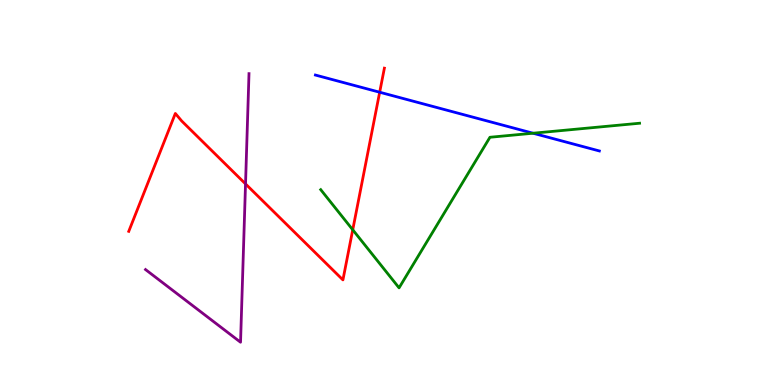[{'lines': ['blue', 'red'], 'intersections': [{'x': 4.9, 'y': 7.6}]}, {'lines': ['green', 'red'], 'intersections': [{'x': 4.55, 'y': 4.03}]}, {'lines': ['purple', 'red'], 'intersections': [{'x': 3.17, 'y': 5.22}]}, {'lines': ['blue', 'green'], 'intersections': [{'x': 6.88, 'y': 6.54}]}, {'lines': ['blue', 'purple'], 'intersections': []}, {'lines': ['green', 'purple'], 'intersections': []}]